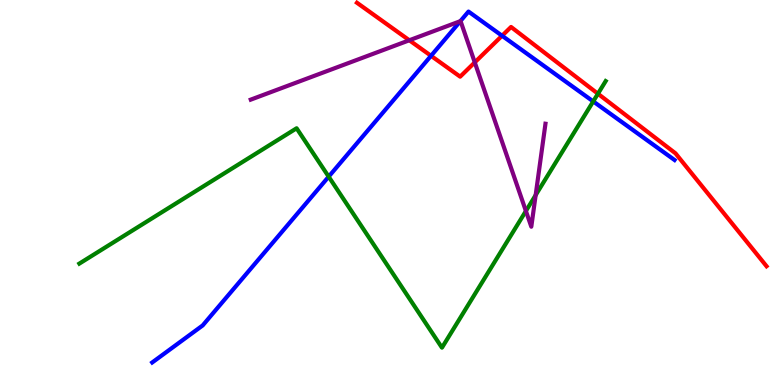[{'lines': ['blue', 'red'], 'intersections': [{'x': 5.56, 'y': 8.55}, {'x': 6.48, 'y': 9.07}]}, {'lines': ['green', 'red'], 'intersections': [{'x': 7.72, 'y': 7.57}]}, {'lines': ['purple', 'red'], 'intersections': [{'x': 5.28, 'y': 8.95}, {'x': 6.13, 'y': 8.38}]}, {'lines': ['blue', 'green'], 'intersections': [{'x': 4.24, 'y': 5.41}, {'x': 7.65, 'y': 7.37}]}, {'lines': ['blue', 'purple'], 'intersections': [{'x': 5.94, 'y': 9.45}]}, {'lines': ['green', 'purple'], 'intersections': [{'x': 6.79, 'y': 4.52}, {'x': 6.91, 'y': 4.93}]}]